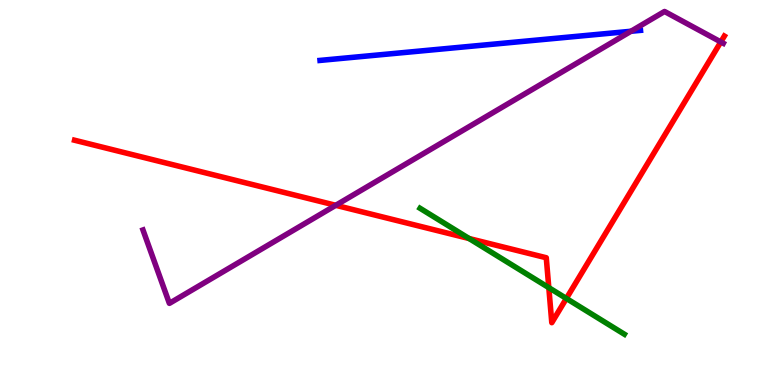[{'lines': ['blue', 'red'], 'intersections': []}, {'lines': ['green', 'red'], 'intersections': [{'x': 6.05, 'y': 3.8}, {'x': 7.08, 'y': 2.53}, {'x': 7.31, 'y': 2.25}]}, {'lines': ['purple', 'red'], 'intersections': [{'x': 4.33, 'y': 4.67}, {'x': 9.3, 'y': 8.91}]}, {'lines': ['blue', 'green'], 'intersections': []}, {'lines': ['blue', 'purple'], 'intersections': [{'x': 8.14, 'y': 9.19}]}, {'lines': ['green', 'purple'], 'intersections': []}]